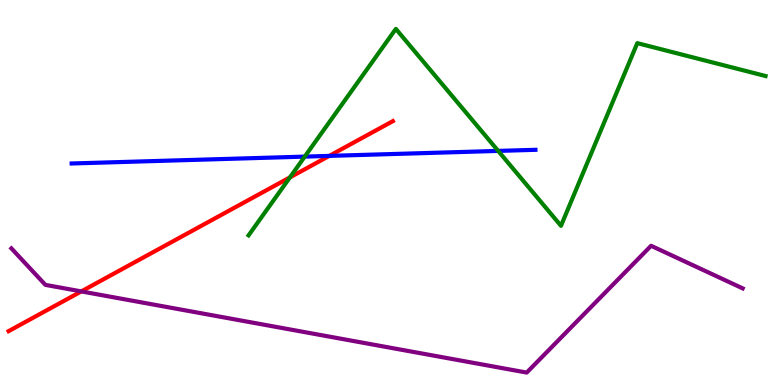[{'lines': ['blue', 'red'], 'intersections': [{'x': 4.25, 'y': 5.95}]}, {'lines': ['green', 'red'], 'intersections': [{'x': 3.74, 'y': 5.39}]}, {'lines': ['purple', 'red'], 'intersections': [{'x': 1.05, 'y': 2.43}]}, {'lines': ['blue', 'green'], 'intersections': [{'x': 3.93, 'y': 5.93}, {'x': 6.43, 'y': 6.08}]}, {'lines': ['blue', 'purple'], 'intersections': []}, {'lines': ['green', 'purple'], 'intersections': []}]